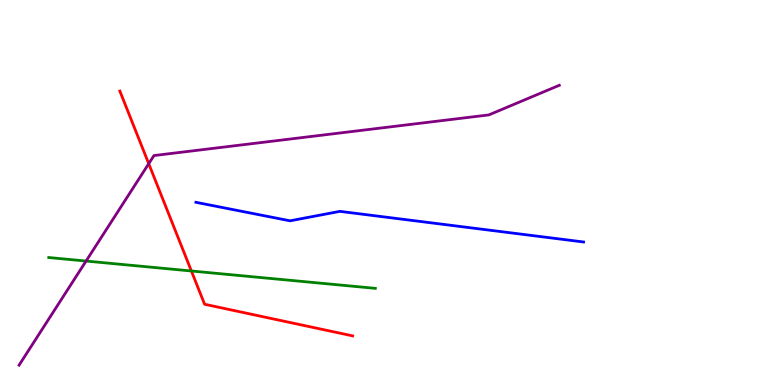[{'lines': ['blue', 'red'], 'intersections': []}, {'lines': ['green', 'red'], 'intersections': [{'x': 2.47, 'y': 2.96}]}, {'lines': ['purple', 'red'], 'intersections': [{'x': 1.92, 'y': 5.75}]}, {'lines': ['blue', 'green'], 'intersections': []}, {'lines': ['blue', 'purple'], 'intersections': []}, {'lines': ['green', 'purple'], 'intersections': [{'x': 1.11, 'y': 3.22}]}]